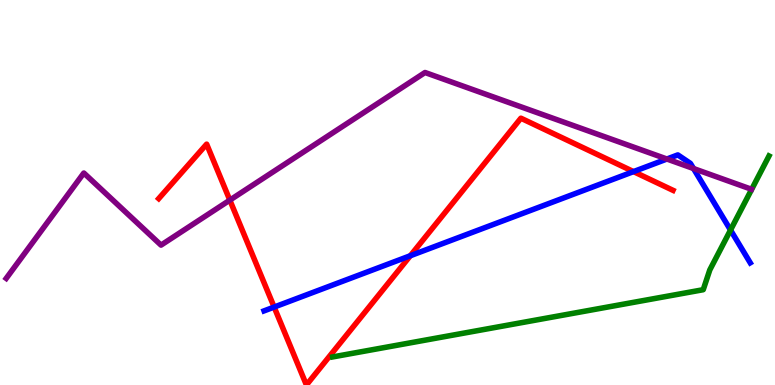[{'lines': ['blue', 'red'], 'intersections': [{'x': 3.54, 'y': 2.02}, {'x': 5.29, 'y': 3.36}, {'x': 8.17, 'y': 5.54}]}, {'lines': ['green', 'red'], 'intersections': []}, {'lines': ['purple', 'red'], 'intersections': [{'x': 2.97, 'y': 4.8}]}, {'lines': ['blue', 'green'], 'intersections': [{'x': 9.43, 'y': 4.02}]}, {'lines': ['blue', 'purple'], 'intersections': [{'x': 8.61, 'y': 5.87}, {'x': 8.95, 'y': 5.62}]}, {'lines': ['green', 'purple'], 'intersections': []}]